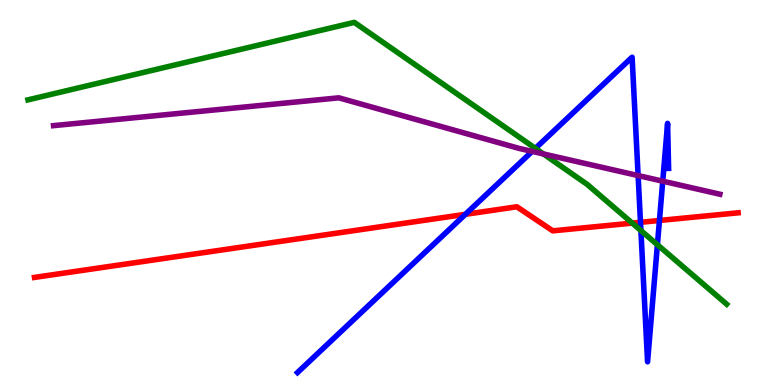[{'lines': ['blue', 'red'], 'intersections': [{'x': 6.01, 'y': 4.43}, {'x': 8.26, 'y': 4.23}, {'x': 8.51, 'y': 4.27}]}, {'lines': ['green', 'red'], 'intersections': [{'x': 8.16, 'y': 4.2}]}, {'lines': ['purple', 'red'], 'intersections': []}, {'lines': ['blue', 'green'], 'intersections': [{'x': 6.91, 'y': 6.15}, {'x': 8.27, 'y': 4.01}, {'x': 8.48, 'y': 3.64}]}, {'lines': ['blue', 'purple'], 'intersections': [{'x': 6.87, 'y': 6.07}, {'x': 8.23, 'y': 5.44}, {'x': 8.55, 'y': 5.29}]}, {'lines': ['green', 'purple'], 'intersections': [{'x': 7.01, 'y': 6.0}]}]